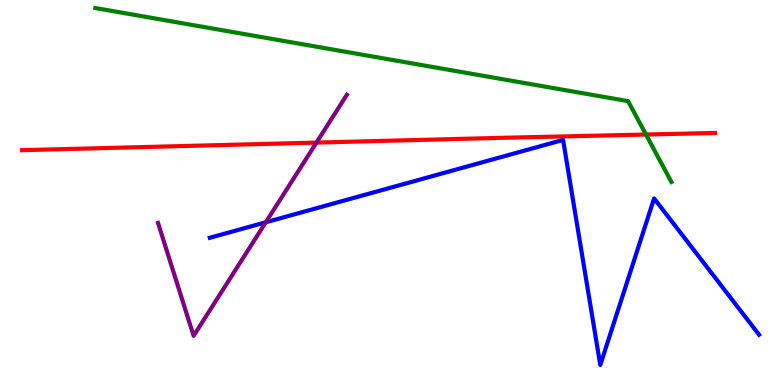[{'lines': ['blue', 'red'], 'intersections': []}, {'lines': ['green', 'red'], 'intersections': [{'x': 8.34, 'y': 6.51}]}, {'lines': ['purple', 'red'], 'intersections': [{'x': 4.08, 'y': 6.3}]}, {'lines': ['blue', 'green'], 'intersections': []}, {'lines': ['blue', 'purple'], 'intersections': [{'x': 3.43, 'y': 4.23}]}, {'lines': ['green', 'purple'], 'intersections': []}]